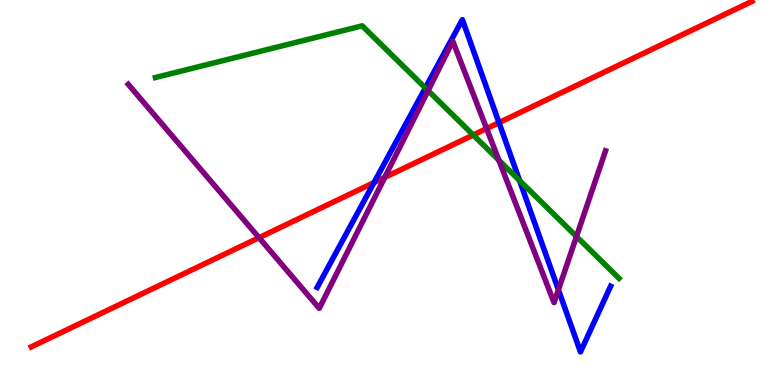[{'lines': ['blue', 'red'], 'intersections': [{'x': 4.83, 'y': 5.26}, {'x': 6.44, 'y': 6.81}]}, {'lines': ['green', 'red'], 'intersections': [{'x': 6.11, 'y': 6.49}]}, {'lines': ['purple', 'red'], 'intersections': [{'x': 3.34, 'y': 3.83}, {'x': 4.96, 'y': 5.39}, {'x': 6.28, 'y': 6.66}]}, {'lines': ['blue', 'green'], 'intersections': [{'x': 5.49, 'y': 7.72}, {'x': 6.7, 'y': 5.31}]}, {'lines': ['blue', 'purple'], 'intersections': [{'x': 7.21, 'y': 2.47}]}, {'lines': ['green', 'purple'], 'intersections': [{'x': 5.52, 'y': 7.65}, {'x': 6.44, 'y': 5.84}, {'x': 7.44, 'y': 3.86}]}]